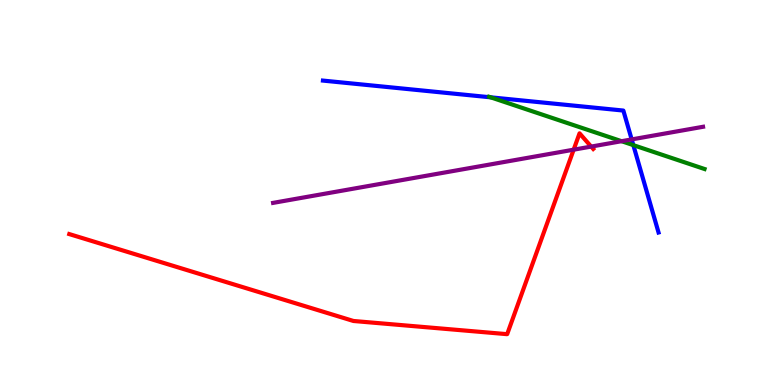[{'lines': ['blue', 'red'], 'intersections': []}, {'lines': ['green', 'red'], 'intersections': []}, {'lines': ['purple', 'red'], 'intersections': [{'x': 7.4, 'y': 6.11}, {'x': 7.63, 'y': 6.19}]}, {'lines': ['blue', 'green'], 'intersections': [{'x': 6.33, 'y': 7.47}, {'x': 8.17, 'y': 6.23}]}, {'lines': ['blue', 'purple'], 'intersections': [{'x': 8.15, 'y': 6.38}]}, {'lines': ['green', 'purple'], 'intersections': [{'x': 8.02, 'y': 6.33}]}]